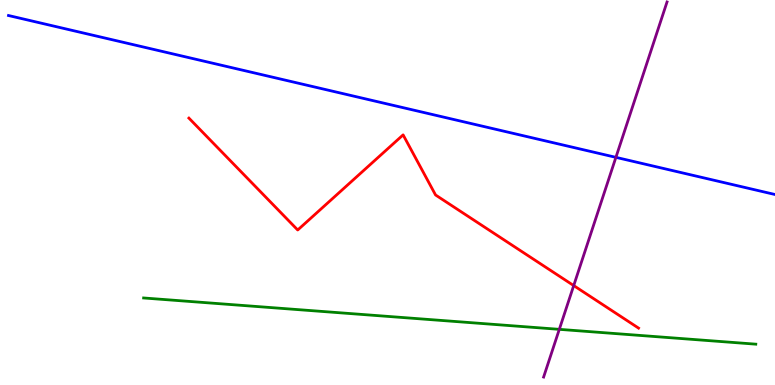[{'lines': ['blue', 'red'], 'intersections': []}, {'lines': ['green', 'red'], 'intersections': []}, {'lines': ['purple', 'red'], 'intersections': [{'x': 7.4, 'y': 2.58}]}, {'lines': ['blue', 'green'], 'intersections': []}, {'lines': ['blue', 'purple'], 'intersections': [{'x': 7.95, 'y': 5.91}]}, {'lines': ['green', 'purple'], 'intersections': [{'x': 7.22, 'y': 1.45}]}]